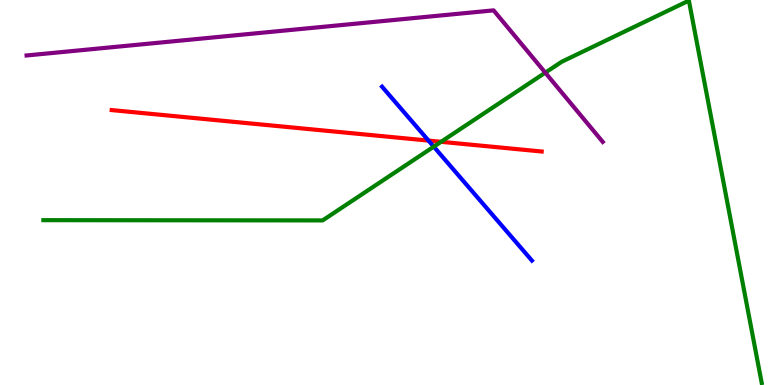[{'lines': ['blue', 'red'], 'intersections': [{'x': 5.53, 'y': 6.35}]}, {'lines': ['green', 'red'], 'intersections': [{'x': 5.69, 'y': 6.32}]}, {'lines': ['purple', 'red'], 'intersections': []}, {'lines': ['blue', 'green'], 'intersections': [{'x': 5.6, 'y': 6.19}]}, {'lines': ['blue', 'purple'], 'intersections': []}, {'lines': ['green', 'purple'], 'intersections': [{'x': 7.04, 'y': 8.11}]}]